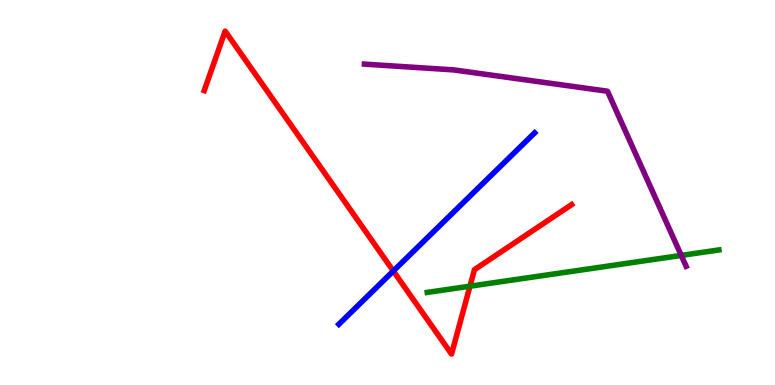[{'lines': ['blue', 'red'], 'intersections': [{'x': 5.08, 'y': 2.96}]}, {'lines': ['green', 'red'], 'intersections': [{'x': 6.06, 'y': 2.57}]}, {'lines': ['purple', 'red'], 'intersections': []}, {'lines': ['blue', 'green'], 'intersections': []}, {'lines': ['blue', 'purple'], 'intersections': []}, {'lines': ['green', 'purple'], 'intersections': [{'x': 8.79, 'y': 3.37}]}]